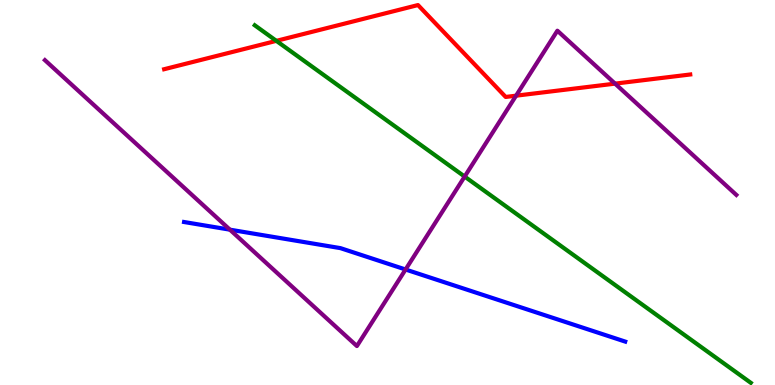[{'lines': ['blue', 'red'], 'intersections': []}, {'lines': ['green', 'red'], 'intersections': [{'x': 3.57, 'y': 8.94}]}, {'lines': ['purple', 'red'], 'intersections': [{'x': 6.66, 'y': 7.51}, {'x': 7.94, 'y': 7.83}]}, {'lines': ['blue', 'green'], 'intersections': []}, {'lines': ['blue', 'purple'], 'intersections': [{'x': 2.97, 'y': 4.03}, {'x': 5.23, 'y': 3.0}]}, {'lines': ['green', 'purple'], 'intersections': [{'x': 6.0, 'y': 5.41}]}]